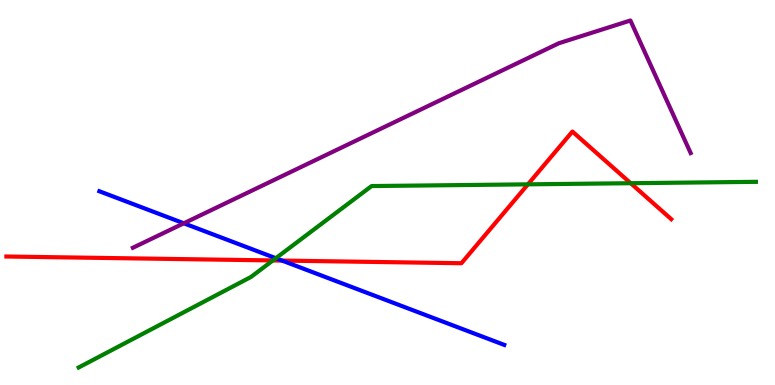[{'lines': ['blue', 'red'], 'intersections': [{'x': 3.64, 'y': 3.23}]}, {'lines': ['green', 'red'], 'intersections': [{'x': 3.52, 'y': 3.24}, {'x': 6.81, 'y': 5.21}, {'x': 8.14, 'y': 5.24}]}, {'lines': ['purple', 'red'], 'intersections': []}, {'lines': ['blue', 'green'], 'intersections': [{'x': 3.56, 'y': 3.29}]}, {'lines': ['blue', 'purple'], 'intersections': [{'x': 2.37, 'y': 4.2}]}, {'lines': ['green', 'purple'], 'intersections': []}]